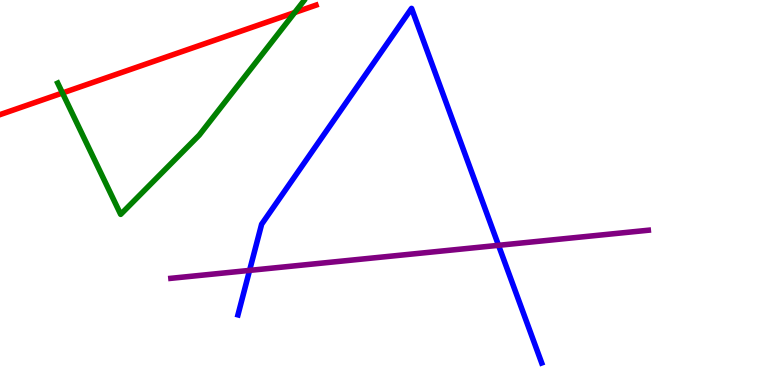[{'lines': ['blue', 'red'], 'intersections': []}, {'lines': ['green', 'red'], 'intersections': [{'x': 0.806, 'y': 7.58}, {'x': 3.8, 'y': 9.67}]}, {'lines': ['purple', 'red'], 'intersections': []}, {'lines': ['blue', 'green'], 'intersections': []}, {'lines': ['blue', 'purple'], 'intersections': [{'x': 3.22, 'y': 2.98}, {'x': 6.43, 'y': 3.63}]}, {'lines': ['green', 'purple'], 'intersections': []}]